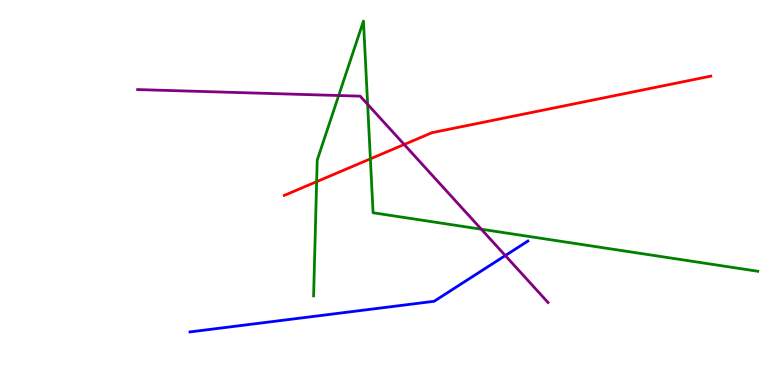[{'lines': ['blue', 'red'], 'intersections': []}, {'lines': ['green', 'red'], 'intersections': [{'x': 4.09, 'y': 5.28}, {'x': 4.78, 'y': 5.87}]}, {'lines': ['purple', 'red'], 'intersections': [{'x': 5.22, 'y': 6.25}]}, {'lines': ['blue', 'green'], 'intersections': []}, {'lines': ['blue', 'purple'], 'intersections': [{'x': 6.52, 'y': 3.36}]}, {'lines': ['green', 'purple'], 'intersections': [{'x': 4.37, 'y': 7.52}, {'x': 4.74, 'y': 7.29}, {'x': 6.21, 'y': 4.05}]}]